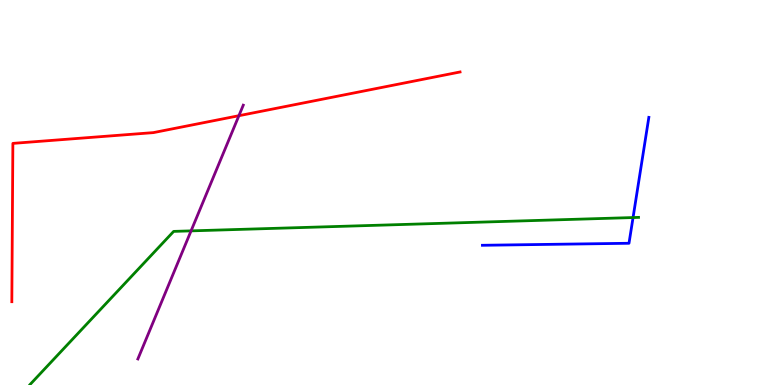[{'lines': ['blue', 'red'], 'intersections': []}, {'lines': ['green', 'red'], 'intersections': []}, {'lines': ['purple', 'red'], 'intersections': [{'x': 3.08, 'y': 6.99}]}, {'lines': ['blue', 'green'], 'intersections': [{'x': 8.17, 'y': 4.35}]}, {'lines': ['blue', 'purple'], 'intersections': []}, {'lines': ['green', 'purple'], 'intersections': [{'x': 2.47, 'y': 4.0}]}]